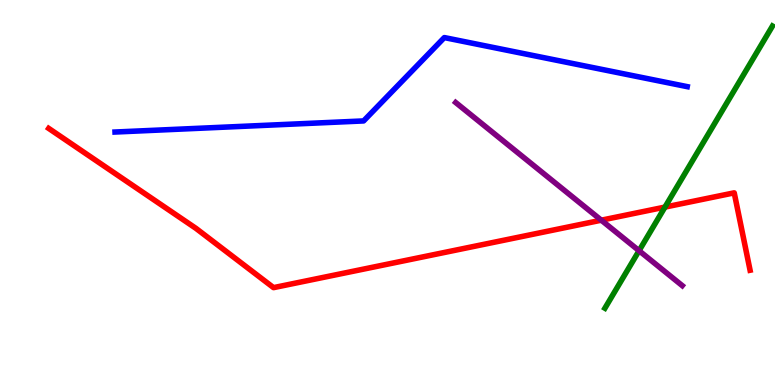[{'lines': ['blue', 'red'], 'intersections': []}, {'lines': ['green', 'red'], 'intersections': [{'x': 8.58, 'y': 4.62}]}, {'lines': ['purple', 'red'], 'intersections': [{'x': 7.76, 'y': 4.28}]}, {'lines': ['blue', 'green'], 'intersections': []}, {'lines': ['blue', 'purple'], 'intersections': []}, {'lines': ['green', 'purple'], 'intersections': [{'x': 8.25, 'y': 3.49}]}]